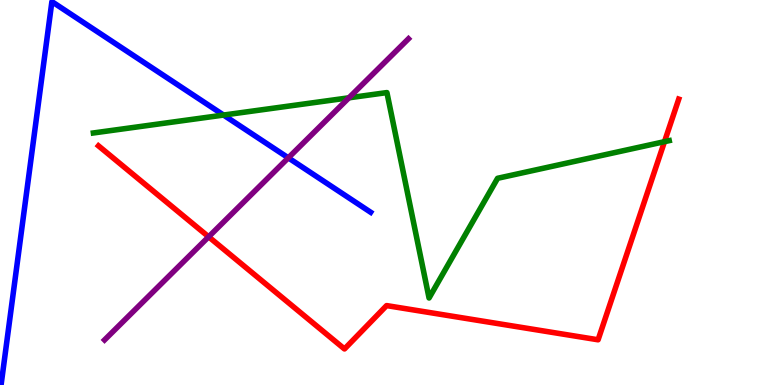[{'lines': ['blue', 'red'], 'intersections': []}, {'lines': ['green', 'red'], 'intersections': [{'x': 8.57, 'y': 6.32}]}, {'lines': ['purple', 'red'], 'intersections': [{'x': 2.69, 'y': 3.85}]}, {'lines': ['blue', 'green'], 'intersections': [{'x': 2.88, 'y': 7.01}]}, {'lines': ['blue', 'purple'], 'intersections': [{'x': 3.72, 'y': 5.9}]}, {'lines': ['green', 'purple'], 'intersections': [{'x': 4.5, 'y': 7.46}]}]